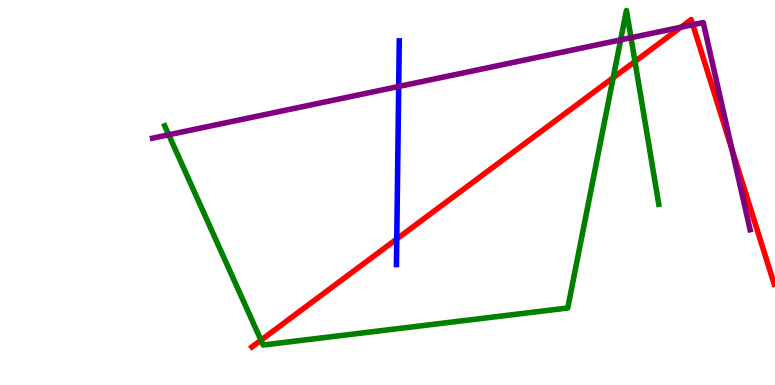[{'lines': ['blue', 'red'], 'intersections': [{'x': 5.12, 'y': 3.79}]}, {'lines': ['green', 'red'], 'intersections': [{'x': 3.37, 'y': 1.16}, {'x': 7.91, 'y': 7.98}, {'x': 8.19, 'y': 8.4}]}, {'lines': ['purple', 'red'], 'intersections': [{'x': 8.79, 'y': 9.29}, {'x': 8.94, 'y': 9.36}, {'x': 9.44, 'y': 6.12}]}, {'lines': ['blue', 'green'], 'intersections': []}, {'lines': ['blue', 'purple'], 'intersections': [{'x': 5.14, 'y': 7.75}]}, {'lines': ['green', 'purple'], 'intersections': [{'x': 2.18, 'y': 6.5}, {'x': 8.01, 'y': 8.96}, {'x': 8.14, 'y': 9.02}]}]